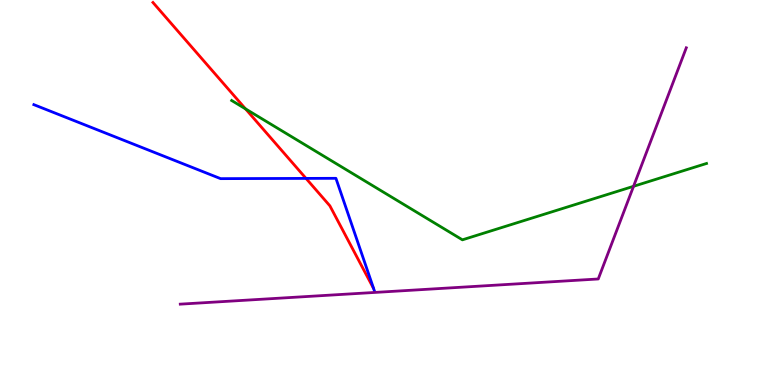[{'lines': ['blue', 'red'], 'intersections': [{'x': 3.95, 'y': 5.37}]}, {'lines': ['green', 'red'], 'intersections': [{'x': 3.17, 'y': 7.17}]}, {'lines': ['purple', 'red'], 'intersections': []}, {'lines': ['blue', 'green'], 'intersections': []}, {'lines': ['blue', 'purple'], 'intersections': []}, {'lines': ['green', 'purple'], 'intersections': [{'x': 8.17, 'y': 5.16}]}]